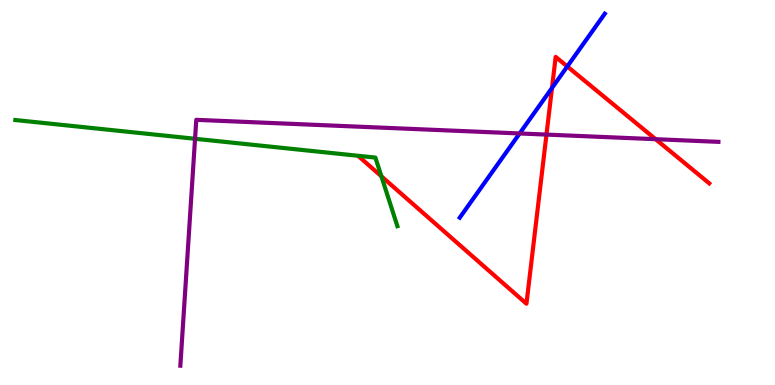[{'lines': ['blue', 'red'], 'intersections': [{'x': 7.12, 'y': 7.72}, {'x': 7.32, 'y': 8.27}]}, {'lines': ['green', 'red'], 'intersections': [{'x': 4.92, 'y': 5.42}]}, {'lines': ['purple', 'red'], 'intersections': [{'x': 7.05, 'y': 6.5}, {'x': 8.46, 'y': 6.38}]}, {'lines': ['blue', 'green'], 'intersections': []}, {'lines': ['blue', 'purple'], 'intersections': [{'x': 6.7, 'y': 6.53}]}, {'lines': ['green', 'purple'], 'intersections': [{'x': 2.52, 'y': 6.4}]}]